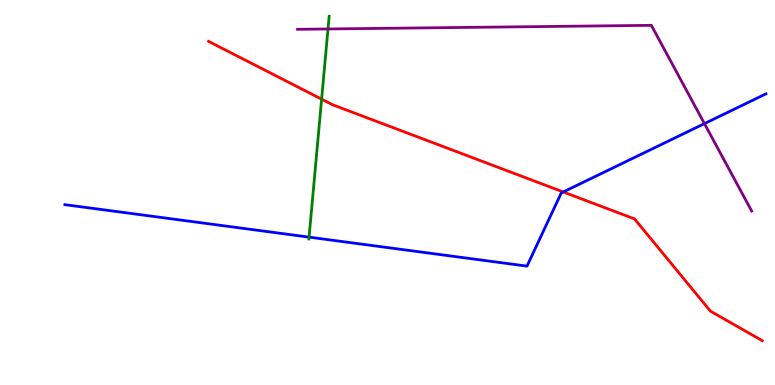[{'lines': ['blue', 'red'], 'intersections': [{'x': 7.27, 'y': 5.01}]}, {'lines': ['green', 'red'], 'intersections': [{'x': 4.15, 'y': 7.42}]}, {'lines': ['purple', 'red'], 'intersections': []}, {'lines': ['blue', 'green'], 'intersections': [{'x': 3.99, 'y': 3.84}]}, {'lines': ['blue', 'purple'], 'intersections': [{'x': 9.09, 'y': 6.79}]}, {'lines': ['green', 'purple'], 'intersections': [{'x': 4.23, 'y': 9.25}]}]